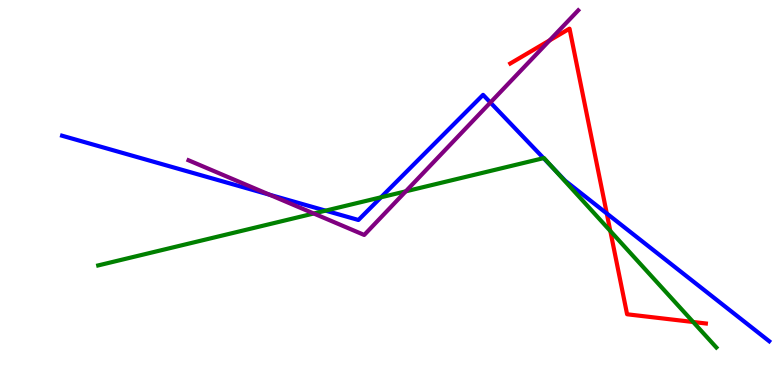[{'lines': ['blue', 'red'], 'intersections': [{'x': 7.83, 'y': 4.46}]}, {'lines': ['green', 'red'], 'intersections': [{'x': 7.87, 'y': 4.0}, {'x': 8.94, 'y': 1.64}]}, {'lines': ['purple', 'red'], 'intersections': [{'x': 7.09, 'y': 8.95}]}, {'lines': ['blue', 'green'], 'intersections': [{'x': 4.2, 'y': 4.53}, {'x': 4.92, 'y': 4.88}, {'x': 7.01, 'y': 5.89}, {'x': 7.14, 'y': 5.64}]}, {'lines': ['blue', 'purple'], 'intersections': [{'x': 3.48, 'y': 4.94}, {'x': 6.33, 'y': 7.34}]}, {'lines': ['green', 'purple'], 'intersections': [{'x': 4.05, 'y': 4.45}, {'x': 5.24, 'y': 5.03}]}]